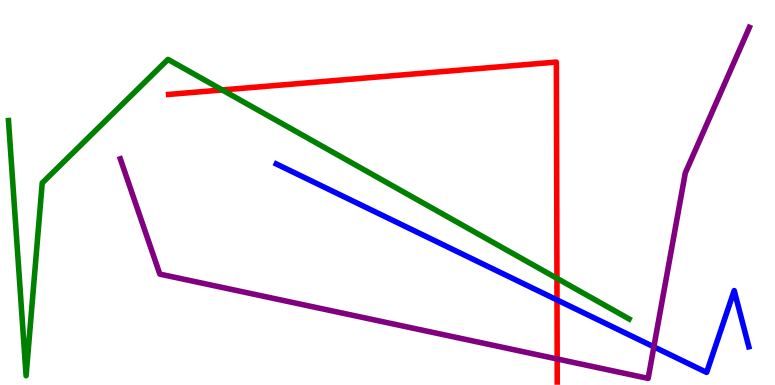[{'lines': ['blue', 'red'], 'intersections': [{'x': 7.19, 'y': 2.21}]}, {'lines': ['green', 'red'], 'intersections': [{'x': 2.87, 'y': 7.66}, {'x': 7.19, 'y': 2.77}]}, {'lines': ['purple', 'red'], 'intersections': [{'x': 7.19, 'y': 0.676}]}, {'lines': ['blue', 'green'], 'intersections': []}, {'lines': ['blue', 'purple'], 'intersections': [{'x': 8.44, 'y': 0.991}]}, {'lines': ['green', 'purple'], 'intersections': []}]